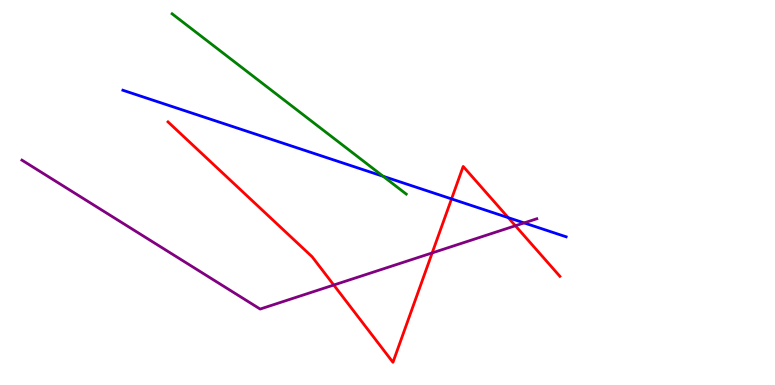[{'lines': ['blue', 'red'], 'intersections': [{'x': 5.83, 'y': 4.83}, {'x': 6.56, 'y': 4.35}]}, {'lines': ['green', 'red'], 'intersections': []}, {'lines': ['purple', 'red'], 'intersections': [{'x': 4.31, 'y': 2.6}, {'x': 5.58, 'y': 3.43}, {'x': 6.65, 'y': 4.14}]}, {'lines': ['blue', 'green'], 'intersections': [{'x': 4.94, 'y': 5.42}]}, {'lines': ['blue', 'purple'], 'intersections': [{'x': 6.76, 'y': 4.21}]}, {'lines': ['green', 'purple'], 'intersections': []}]